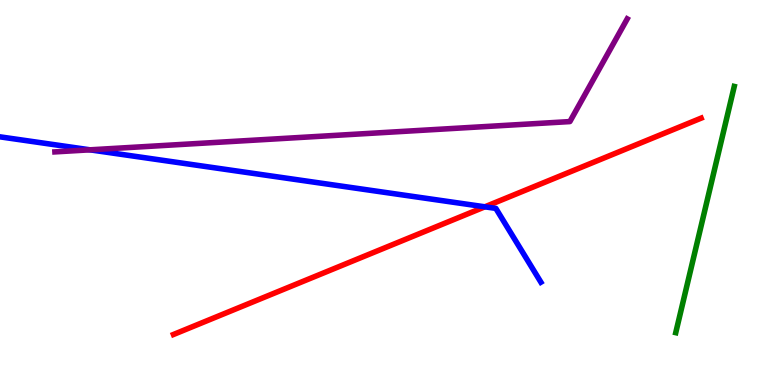[{'lines': ['blue', 'red'], 'intersections': [{'x': 6.26, 'y': 4.63}]}, {'lines': ['green', 'red'], 'intersections': []}, {'lines': ['purple', 'red'], 'intersections': []}, {'lines': ['blue', 'green'], 'intersections': []}, {'lines': ['blue', 'purple'], 'intersections': [{'x': 1.16, 'y': 6.11}]}, {'lines': ['green', 'purple'], 'intersections': []}]